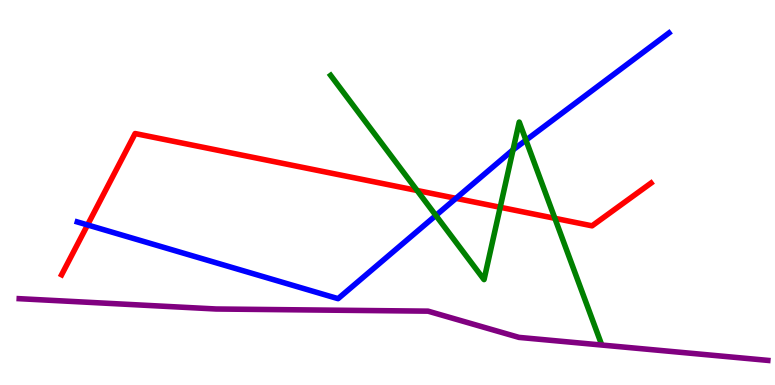[{'lines': ['blue', 'red'], 'intersections': [{'x': 1.13, 'y': 4.16}, {'x': 5.88, 'y': 4.85}]}, {'lines': ['green', 'red'], 'intersections': [{'x': 5.38, 'y': 5.05}, {'x': 6.45, 'y': 4.62}, {'x': 7.16, 'y': 4.33}]}, {'lines': ['purple', 'red'], 'intersections': []}, {'lines': ['blue', 'green'], 'intersections': [{'x': 5.62, 'y': 4.4}, {'x': 6.62, 'y': 6.11}, {'x': 6.79, 'y': 6.36}]}, {'lines': ['blue', 'purple'], 'intersections': []}, {'lines': ['green', 'purple'], 'intersections': []}]